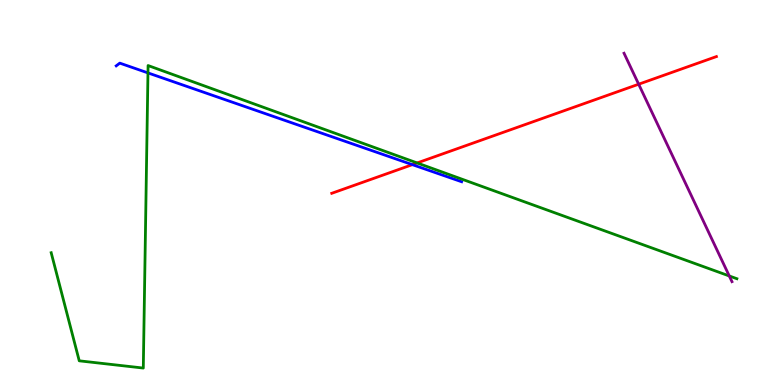[{'lines': ['blue', 'red'], 'intersections': [{'x': 5.32, 'y': 5.72}]}, {'lines': ['green', 'red'], 'intersections': [{'x': 5.38, 'y': 5.77}]}, {'lines': ['purple', 'red'], 'intersections': [{'x': 8.24, 'y': 7.81}]}, {'lines': ['blue', 'green'], 'intersections': [{'x': 1.91, 'y': 8.11}]}, {'lines': ['blue', 'purple'], 'intersections': []}, {'lines': ['green', 'purple'], 'intersections': [{'x': 9.41, 'y': 2.83}]}]